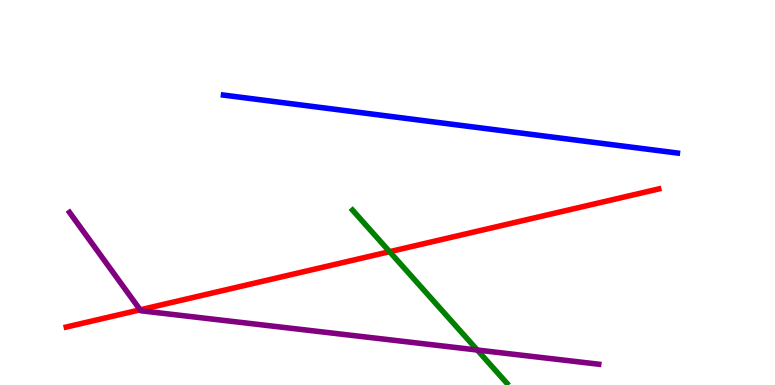[{'lines': ['blue', 'red'], 'intersections': []}, {'lines': ['green', 'red'], 'intersections': [{'x': 5.03, 'y': 3.46}]}, {'lines': ['purple', 'red'], 'intersections': [{'x': 1.81, 'y': 1.95}]}, {'lines': ['blue', 'green'], 'intersections': []}, {'lines': ['blue', 'purple'], 'intersections': []}, {'lines': ['green', 'purple'], 'intersections': [{'x': 6.16, 'y': 0.908}]}]